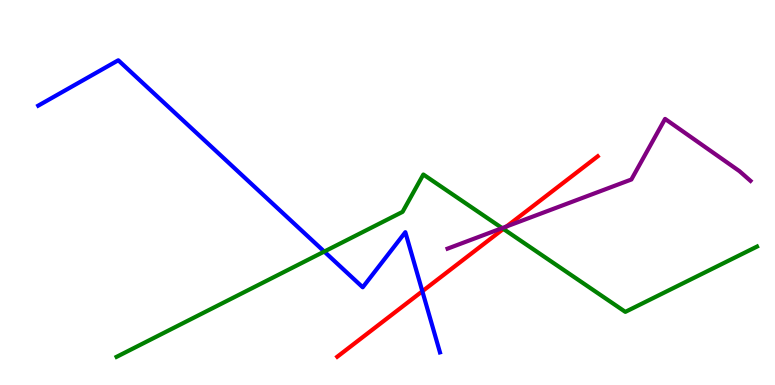[{'lines': ['blue', 'red'], 'intersections': [{'x': 5.45, 'y': 2.43}]}, {'lines': ['green', 'red'], 'intersections': [{'x': 6.49, 'y': 4.05}]}, {'lines': ['purple', 'red'], 'intersections': [{'x': 6.54, 'y': 4.12}]}, {'lines': ['blue', 'green'], 'intersections': [{'x': 4.18, 'y': 3.47}]}, {'lines': ['blue', 'purple'], 'intersections': []}, {'lines': ['green', 'purple'], 'intersections': [{'x': 6.48, 'y': 4.08}]}]